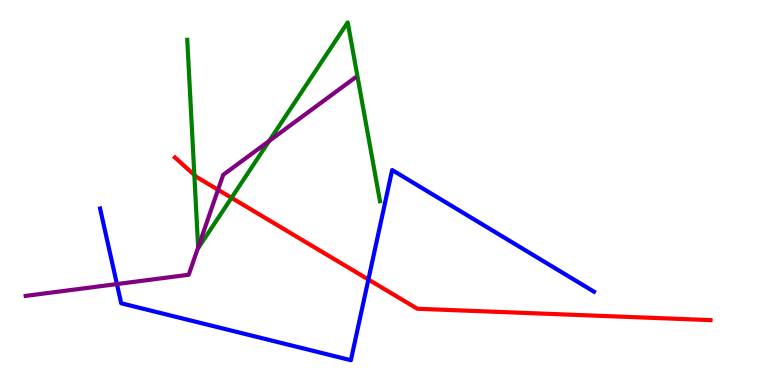[{'lines': ['blue', 'red'], 'intersections': [{'x': 4.75, 'y': 2.74}]}, {'lines': ['green', 'red'], 'intersections': [{'x': 2.51, 'y': 5.45}, {'x': 2.99, 'y': 4.86}]}, {'lines': ['purple', 'red'], 'intersections': [{'x': 2.81, 'y': 5.07}]}, {'lines': ['blue', 'green'], 'intersections': []}, {'lines': ['blue', 'purple'], 'intersections': [{'x': 1.51, 'y': 2.62}]}, {'lines': ['green', 'purple'], 'intersections': [{'x': 2.56, 'y': 3.57}, {'x': 3.47, 'y': 6.34}]}]